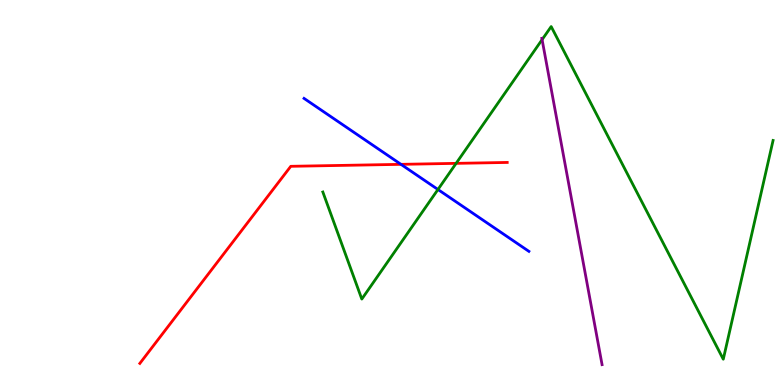[{'lines': ['blue', 'red'], 'intersections': [{'x': 5.17, 'y': 5.73}]}, {'lines': ['green', 'red'], 'intersections': [{'x': 5.89, 'y': 5.76}]}, {'lines': ['purple', 'red'], 'intersections': []}, {'lines': ['blue', 'green'], 'intersections': [{'x': 5.65, 'y': 5.08}]}, {'lines': ['blue', 'purple'], 'intersections': []}, {'lines': ['green', 'purple'], 'intersections': [{'x': 6.99, 'y': 8.97}]}]